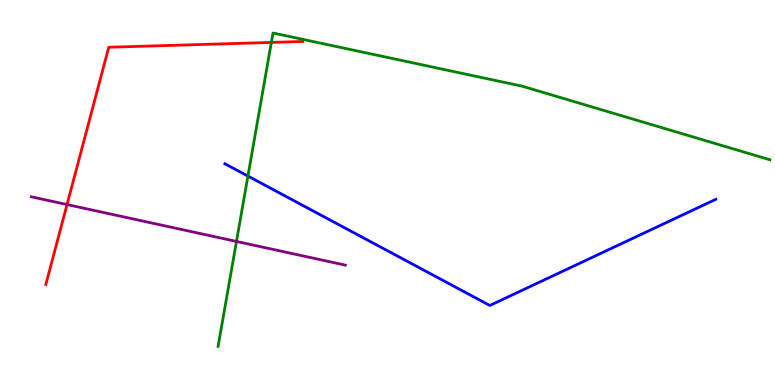[{'lines': ['blue', 'red'], 'intersections': []}, {'lines': ['green', 'red'], 'intersections': [{'x': 3.5, 'y': 8.9}]}, {'lines': ['purple', 'red'], 'intersections': [{'x': 0.865, 'y': 4.69}]}, {'lines': ['blue', 'green'], 'intersections': [{'x': 3.2, 'y': 5.43}]}, {'lines': ['blue', 'purple'], 'intersections': []}, {'lines': ['green', 'purple'], 'intersections': [{'x': 3.05, 'y': 3.73}]}]